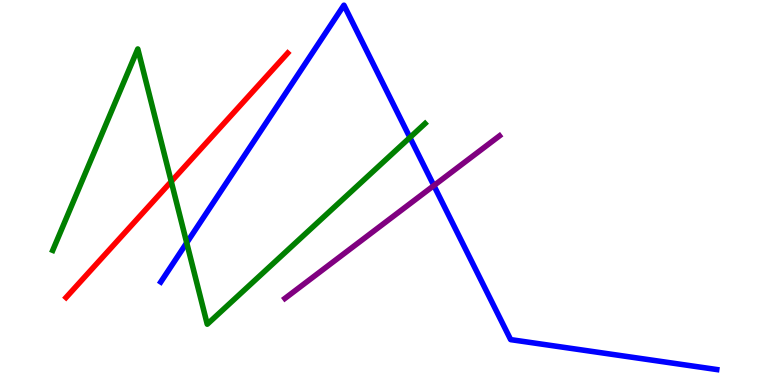[{'lines': ['blue', 'red'], 'intersections': []}, {'lines': ['green', 'red'], 'intersections': [{'x': 2.21, 'y': 5.29}]}, {'lines': ['purple', 'red'], 'intersections': []}, {'lines': ['blue', 'green'], 'intersections': [{'x': 2.41, 'y': 3.69}, {'x': 5.29, 'y': 6.43}]}, {'lines': ['blue', 'purple'], 'intersections': [{'x': 5.6, 'y': 5.18}]}, {'lines': ['green', 'purple'], 'intersections': []}]